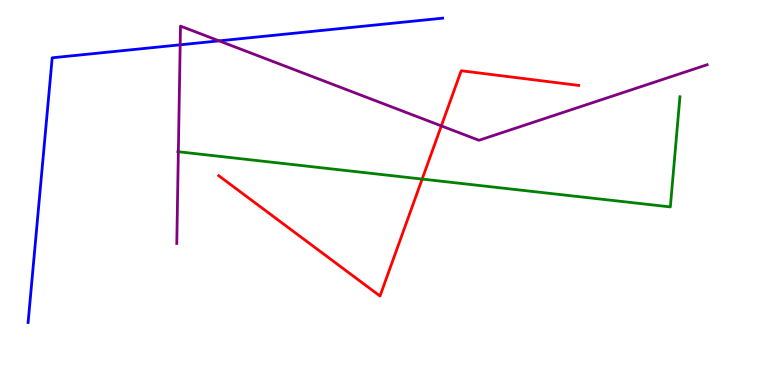[{'lines': ['blue', 'red'], 'intersections': []}, {'lines': ['green', 'red'], 'intersections': [{'x': 5.45, 'y': 5.35}]}, {'lines': ['purple', 'red'], 'intersections': [{'x': 5.69, 'y': 6.73}]}, {'lines': ['blue', 'green'], 'intersections': []}, {'lines': ['blue', 'purple'], 'intersections': [{'x': 2.32, 'y': 8.84}, {'x': 2.83, 'y': 8.94}]}, {'lines': ['green', 'purple'], 'intersections': [{'x': 2.3, 'y': 6.06}]}]